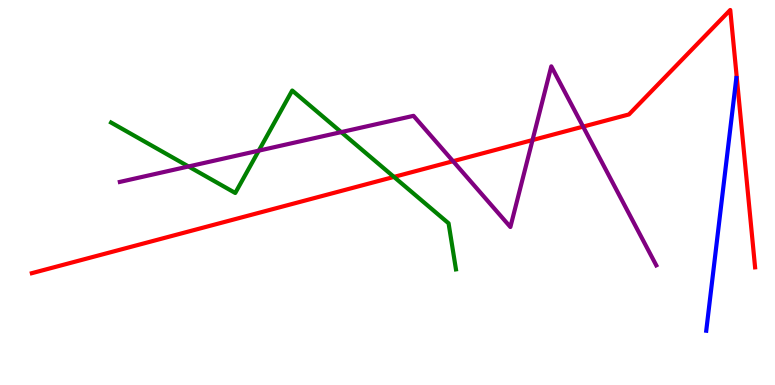[{'lines': ['blue', 'red'], 'intersections': []}, {'lines': ['green', 'red'], 'intersections': [{'x': 5.08, 'y': 5.4}]}, {'lines': ['purple', 'red'], 'intersections': [{'x': 5.85, 'y': 5.81}, {'x': 6.87, 'y': 6.36}, {'x': 7.52, 'y': 6.71}]}, {'lines': ['blue', 'green'], 'intersections': []}, {'lines': ['blue', 'purple'], 'intersections': []}, {'lines': ['green', 'purple'], 'intersections': [{'x': 2.43, 'y': 5.68}, {'x': 3.34, 'y': 6.09}, {'x': 4.4, 'y': 6.57}]}]